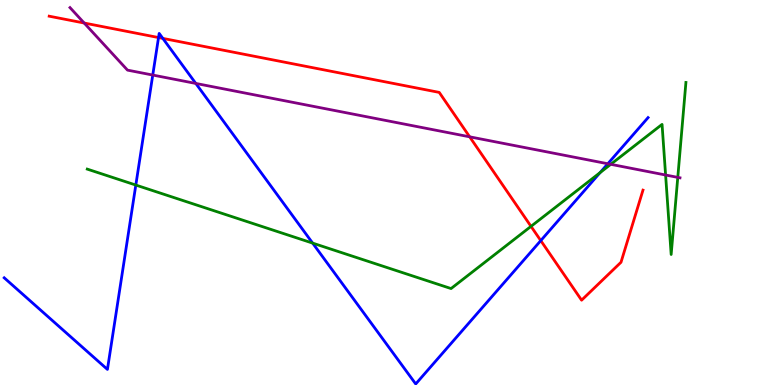[{'lines': ['blue', 'red'], 'intersections': [{'x': 2.05, 'y': 9.02}, {'x': 2.1, 'y': 9.0}, {'x': 6.98, 'y': 3.75}]}, {'lines': ['green', 'red'], 'intersections': [{'x': 6.85, 'y': 4.12}]}, {'lines': ['purple', 'red'], 'intersections': [{'x': 1.09, 'y': 9.4}, {'x': 6.06, 'y': 6.45}]}, {'lines': ['blue', 'green'], 'intersections': [{'x': 1.75, 'y': 5.19}, {'x': 4.03, 'y': 3.69}, {'x': 7.74, 'y': 5.52}]}, {'lines': ['blue', 'purple'], 'intersections': [{'x': 1.97, 'y': 8.05}, {'x': 2.53, 'y': 7.83}, {'x': 7.84, 'y': 5.75}]}, {'lines': ['green', 'purple'], 'intersections': [{'x': 7.88, 'y': 5.73}, {'x': 8.59, 'y': 5.45}, {'x': 8.75, 'y': 5.39}]}]